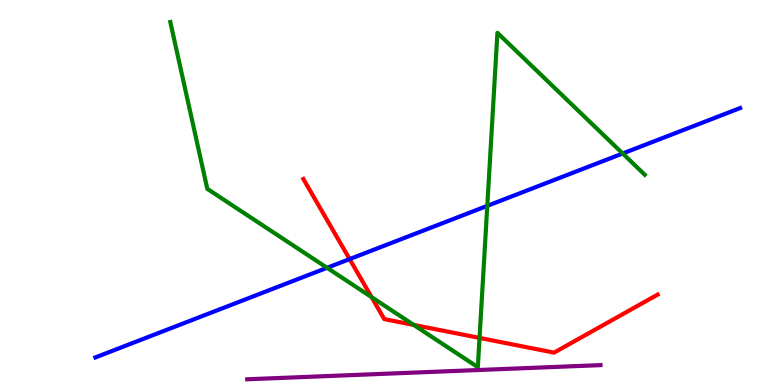[{'lines': ['blue', 'red'], 'intersections': [{'x': 4.51, 'y': 3.27}]}, {'lines': ['green', 'red'], 'intersections': [{'x': 4.79, 'y': 2.28}, {'x': 5.34, 'y': 1.56}, {'x': 6.19, 'y': 1.22}]}, {'lines': ['purple', 'red'], 'intersections': []}, {'lines': ['blue', 'green'], 'intersections': [{'x': 4.22, 'y': 3.04}, {'x': 6.29, 'y': 4.65}, {'x': 8.03, 'y': 6.01}]}, {'lines': ['blue', 'purple'], 'intersections': []}, {'lines': ['green', 'purple'], 'intersections': []}]